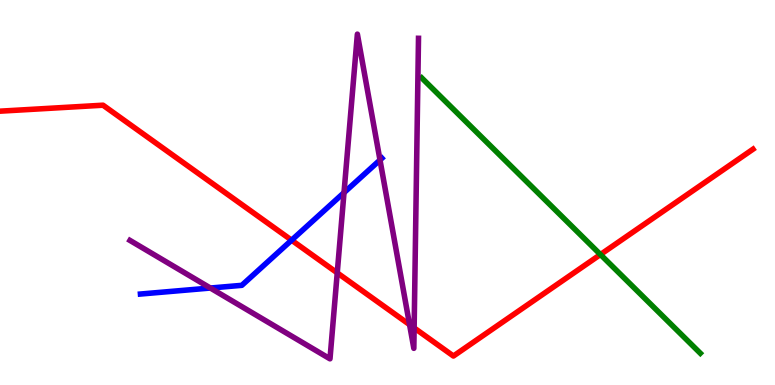[{'lines': ['blue', 'red'], 'intersections': [{'x': 3.76, 'y': 3.76}]}, {'lines': ['green', 'red'], 'intersections': [{'x': 7.75, 'y': 3.39}]}, {'lines': ['purple', 'red'], 'intersections': [{'x': 4.35, 'y': 2.91}, {'x': 5.28, 'y': 1.57}, {'x': 5.34, 'y': 1.48}]}, {'lines': ['blue', 'green'], 'intersections': []}, {'lines': ['blue', 'purple'], 'intersections': [{'x': 2.71, 'y': 2.52}, {'x': 4.44, 'y': 5.0}, {'x': 4.9, 'y': 5.84}]}, {'lines': ['green', 'purple'], 'intersections': []}]